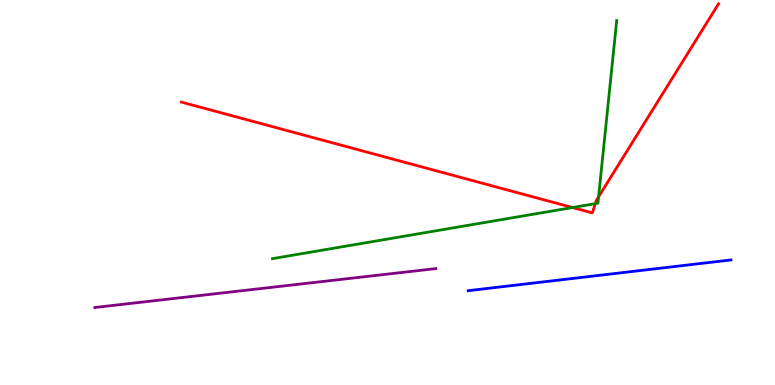[{'lines': ['blue', 'red'], 'intersections': []}, {'lines': ['green', 'red'], 'intersections': [{'x': 7.39, 'y': 4.61}, {'x': 7.68, 'y': 4.71}, {'x': 7.72, 'y': 4.89}]}, {'lines': ['purple', 'red'], 'intersections': []}, {'lines': ['blue', 'green'], 'intersections': []}, {'lines': ['blue', 'purple'], 'intersections': []}, {'lines': ['green', 'purple'], 'intersections': []}]